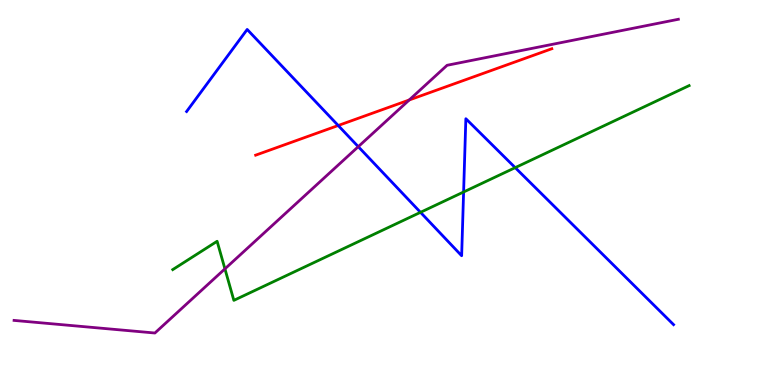[{'lines': ['blue', 'red'], 'intersections': [{'x': 4.36, 'y': 6.74}]}, {'lines': ['green', 'red'], 'intersections': []}, {'lines': ['purple', 'red'], 'intersections': [{'x': 5.28, 'y': 7.4}]}, {'lines': ['blue', 'green'], 'intersections': [{'x': 5.43, 'y': 4.49}, {'x': 5.98, 'y': 5.01}, {'x': 6.65, 'y': 5.65}]}, {'lines': ['blue', 'purple'], 'intersections': [{'x': 4.62, 'y': 6.19}]}, {'lines': ['green', 'purple'], 'intersections': [{'x': 2.9, 'y': 3.02}]}]